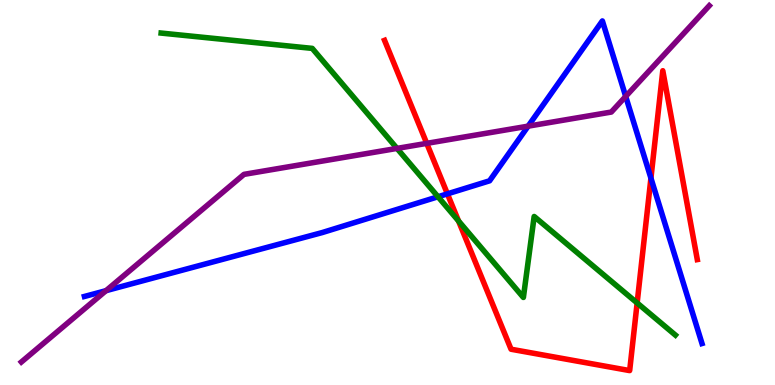[{'lines': ['blue', 'red'], 'intersections': [{'x': 5.77, 'y': 4.96}, {'x': 8.4, 'y': 5.37}]}, {'lines': ['green', 'red'], 'intersections': [{'x': 5.92, 'y': 4.26}, {'x': 8.22, 'y': 2.13}]}, {'lines': ['purple', 'red'], 'intersections': [{'x': 5.51, 'y': 6.28}]}, {'lines': ['blue', 'green'], 'intersections': [{'x': 5.65, 'y': 4.89}]}, {'lines': ['blue', 'purple'], 'intersections': [{'x': 1.37, 'y': 2.45}, {'x': 6.81, 'y': 6.72}, {'x': 8.07, 'y': 7.5}]}, {'lines': ['green', 'purple'], 'intersections': [{'x': 5.12, 'y': 6.15}]}]